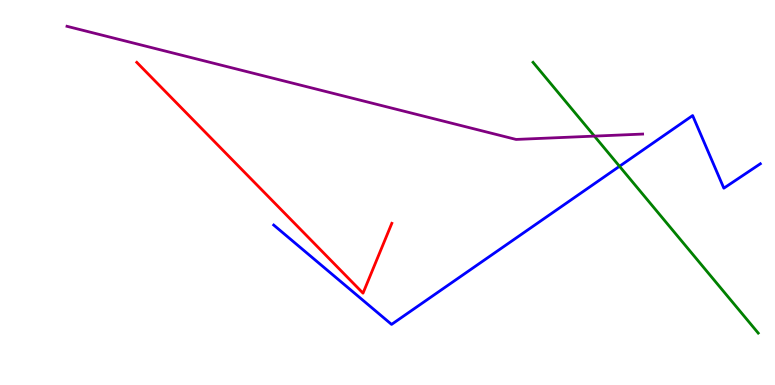[{'lines': ['blue', 'red'], 'intersections': []}, {'lines': ['green', 'red'], 'intersections': []}, {'lines': ['purple', 'red'], 'intersections': []}, {'lines': ['blue', 'green'], 'intersections': [{'x': 7.99, 'y': 5.68}]}, {'lines': ['blue', 'purple'], 'intersections': []}, {'lines': ['green', 'purple'], 'intersections': [{'x': 7.67, 'y': 6.46}]}]